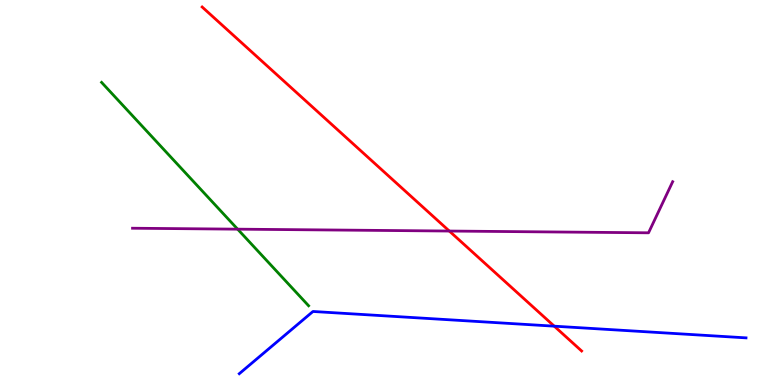[{'lines': ['blue', 'red'], 'intersections': [{'x': 7.15, 'y': 1.53}]}, {'lines': ['green', 'red'], 'intersections': []}, {'lines': ['purple', 'red'], 'intersections': [{'x': 5.8, 'y': 4.0}]}, {'lines': ['blue', 'green'], 'intersections': []}, {'lines': ['blue', 'purple'], 'intersections': []}, {'lines': ['green', 'purple'], 'intersections': [{'x': 3.07, 'y': 4.05}]}]